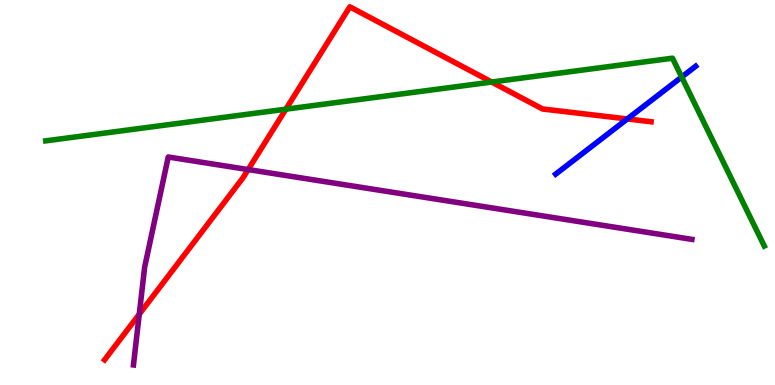[{'lines': ['blue', 'red'], 'intersections': [{'x': 8.09, 'y': 6.91}]}, {'lines': ['green', 'red'], 'intersections': [{'x': 3.69, 'y': 7.16}, {'x': 6.34, 'y': 7.87}]}, {'lines': ['purple', 'red'], 'intersections': [{'x': 1.8, 'y': 1.84}, {'x': 3.2, 'y': 5.6}]}, {'lines': ['blue', 'green'], 'intersections': [{'x': 8.8, 'y': 8.0}]}, {'lines': ['blue', 'purple'], 'intersections': []}, {'lines': ['green', 'purple'], 'intersections': []}]